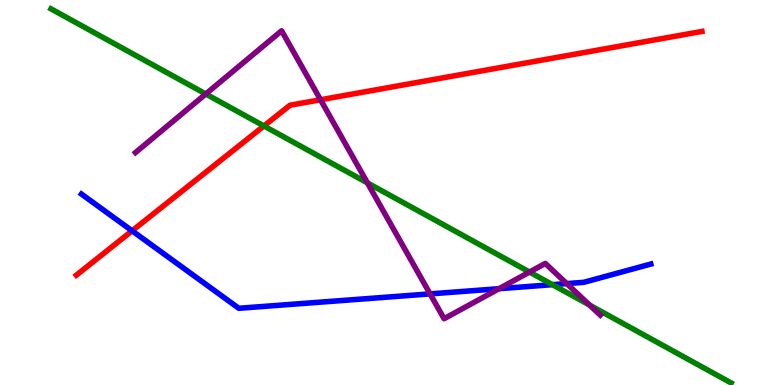[{'lines': ['blue', 'red'], 'intersections': [{'x': 1.7, 'y': 4.0}]}, {'lines': ['green', 'red'], 'intersections': [{'x': 3.41, 'y': 6.73}]}, {'lines': ['purple', 'red'], 'intersections': [{'x': 4.14, 'y': 7.41}]}, {'lines': ['blue', 'green'], 'intersections': [{'x': 7.13, 'y': 2.61}]}, {'lines': ['blue', 'purple'], 'intersections': [{'x': 5.55, 'y': 2.37}, {'x': 6.44, 'y': 2.5}, {'x': 7.31, 'y': 2.63}]}, {'lines': ['green', 'purple'], 'intersections': [{'x': 2.66, 'y': 7.56}, {'x': 4.74, 'y': 5.25}, {'x': 6.83, 'y': 2.93}, {'x': 7.61, 'y': 2.08}]}]